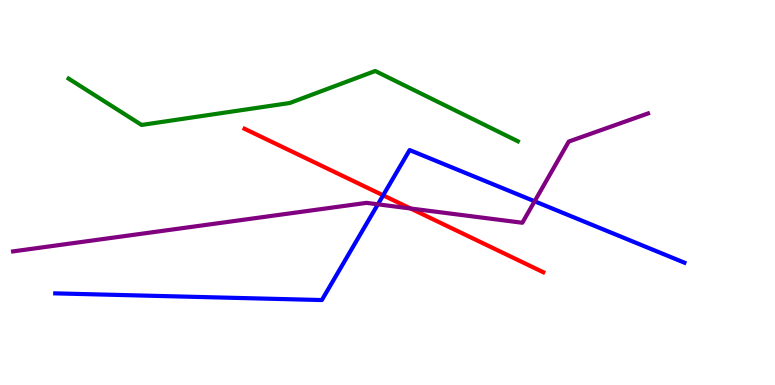[{'lines': ['blue', 'red'], 'intersections': [{'x': 4.94, 'y': 4.93}]}, {'lines': ['green', 'red'], 'intersections': []}, {'lines': ['purple', 'red'], 'intersections': [{'x': 5.3, 'y': 4.58}]}, {'lines': ['blue', 'green'], 'intersections': []}, {'lines': ['blue', 'purple'], 'intersections': [{'x': 4.88, 'y': 4.69}, {'x': 6.9, 'y': 4.77}]}, {'lines': ['green', 'purple'], 'intersections': []}]